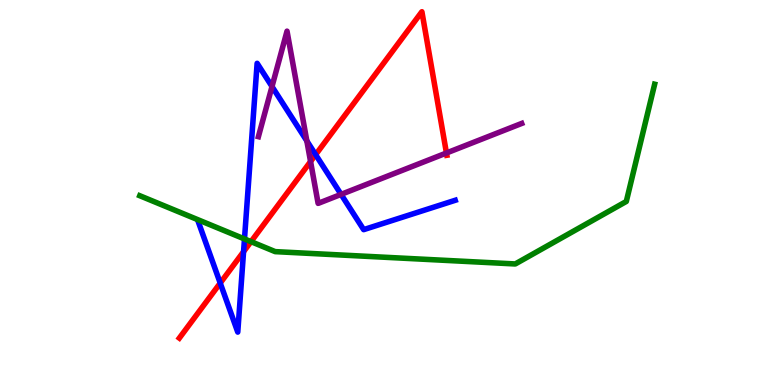[{'lines': ['blue', 'red'], 'intersections': [{'x': 2.84, 'y': 2.65}, {'x': 3.14, 'y': 3.46}, {'x': 4.07, 'y': 5.98}]}, {'lines': ['green', 'red'], 'intersections': [{'x': 3.24, 'y': 3.72}]}, {'lines': ['purple', 'red'], 'intersections': [{'x': 4.01, 'y': 5.8}, {'x': 5.76, 'y': 6.03}]}, {'lines': ['blue', 'green'], 'intersections': [{'x': 3.15, 'y': 3.79}]}, {'lines': ['blue', 'purple'], 'intersections': [{'x': 3.51, 'y': 7.75}, {'x': 3.96, 'y': 6.34}, {'x': 4.4, 'y': 4.95}]}, {'lines': ['green', 'purple'], 'intersections': []}]